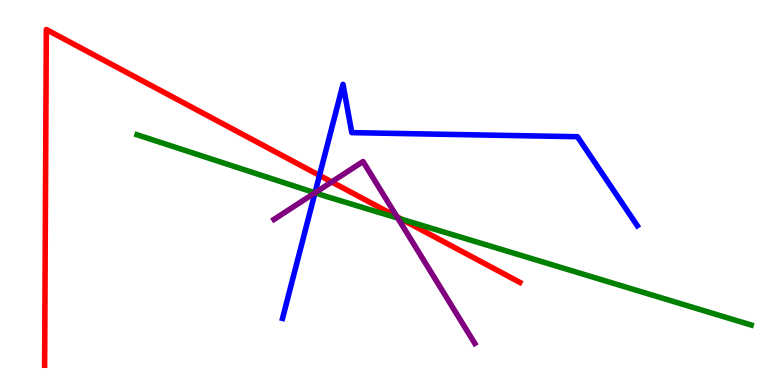[{'lines': ['blue', 'red'], 'intersections': [{'x': 4.12, 'y': 5.44}]}, {'lines': ['green', 'red'], 'intersections': [{'x': 5.18, 'y': 4.31}]}, {'lines': ['purple', 'red'], 'intersections': [{'x': 4.28, 'y': 5.27}, {'x': 5.12, 'y': 4.37}]}, {'lines': ['blue', 'green'], 'intersections': [{'x': 4.06, 'y': 4.99}]}, {'lines': ['blue', 'purple'], 'intersections': [{'x': 4.06, 'y': 4.99}]}, {'lines': ['green', 'purple'], 'intersections': [{'x': 4.06, 'y': 4.99}, {'x': 5.13, 'y': 4.34}]}]